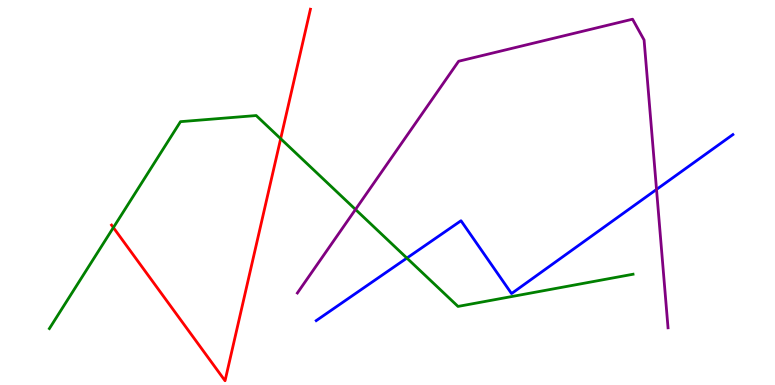[{'lines': ['blue', 'red'], 'intersections': []}, {'lines': ['green', 'red'], 'intersections': [{'x': 1.46, 'y': 4.09}, {'x': 3.62, 'y': 6.4}]}, {'lines': ['purple', 'red'], 'intersections': []}, {'lines': ['blue', 'green'], 'intersections': [{'x': 5.25, 'y': 3.3}]}, {'lines': ['blue', 'purple'], 'intersections': [{'x': 8.47, 'y': 5.08}]}, {'lines': ['green', 'purple'], 'intersections': [{'x': 4.59, 'y': 4.56}]}]